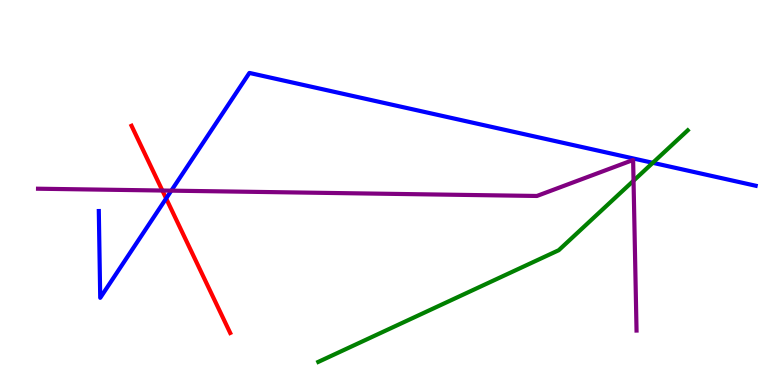[{'lines': ['blue', 'red'], 'intersections': [{'x': 2.14, 'y': 4.85}]}, {'lines': ['green', 'red'], 'intersections': []}, {'lines': ['purple', 'red'], 'intersections': [{'x': 2.1, 'y': 5.05}]}, {'lines': ['blue', 'green'], 'intersections': [{'x': 8.42, 'y': 5.77}]}, {'lines': ['blue', 'purple'], 'intersections': [{'x': 2.21, 'y': 5.05}]}, {'lines': ['green', 'purple'], 'intersections': [{'x': 8.17, 'y': 5.31}]}]